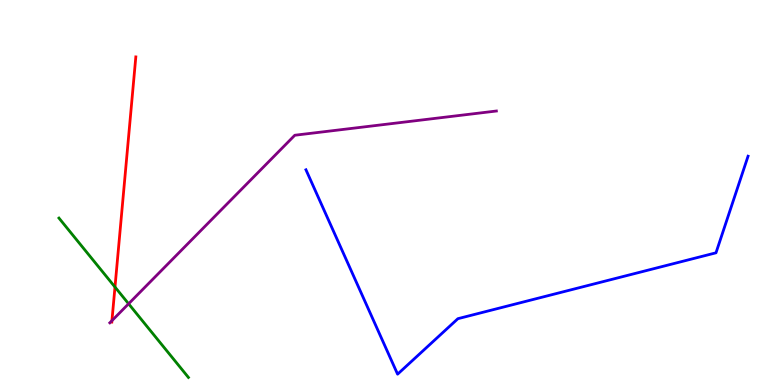[{'lines': ['blue', 'red'], 'intersections': []}, {'lines': ['green', 'red'], 'intersections': [{'x': 1.48, 'y': 2.54}]}, {'lines': ['purple', 'red'], 'intersections': [{'x': 1.44, 'y': 1.67}]}, {'lines': ['blue', 'green'], 'intersections': []}, {'lines': ['blue', 'purple'], 'intersections': []}, {'lines': ['green', 'purple'], 'intersections': [{'x': 1.66, 'y': 2.11}]}]